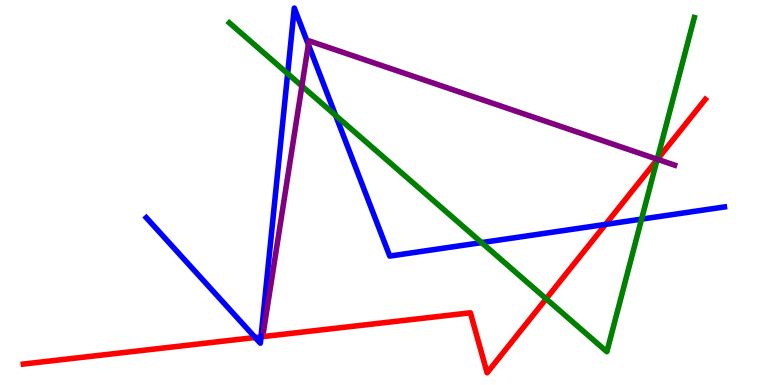[{'lines': ['blue', 'red'], 'intersections': [{'x': 3.29, 'y': 1.23}, {'x': 3.37, 'y': 1.25}, {'x': 7.81, 'y': 4.17}]}, {'lines': ['green', 'red'], 'intersections': [{'x': 7.05, 'y': 2.24}, {'x': 8.48, 'y': 5.85}]}, {'lines': ['purple', 'red'], 'intersections': [{'x': 8.48, 'y': 5.86}]}, {'lines': ['blue', 'green'], 'intersections': [{'x': 3.71, 'y': 8.09}, {'x': 4.33, 'y': 7.0}, {'x': 6.21, 'y': 3.7}, {'x': 8.28, 'y': 4.31}]}, {'lines': ['blue', 'purple'], 'intersections': [{'x': 3.98, 'y': 8.84}]}, {'lines': ['green', 'purple'], 'intersections': [{'x': 3.9, 'y': 7.77}, {'x': 8.48, 'y': 5.86}]}]